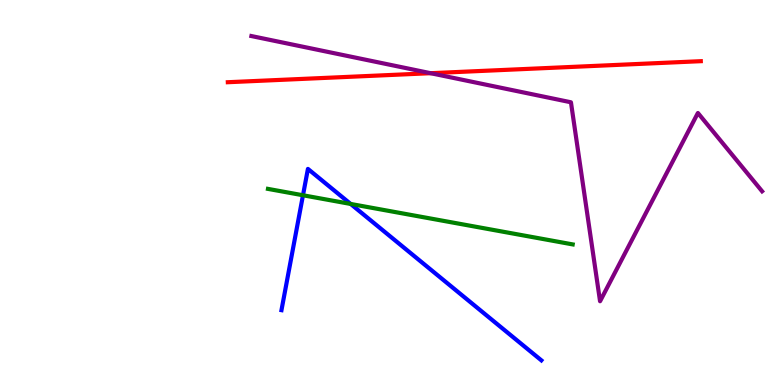[{'lines': ['blue', 'red'], 'intersections': []}, {'lines': ['green', 'red'], 'intersections': []}, {'lines': ['purple', 'red'], 'intersections': [{'x': 5.56, 'y': 8.1}]}, {'lines': ['blue', 'green'], 'intersections': [{'x': 3.91, 'y': 4.93}, {'x': 4.52, 'y': 4.7}]}, {'lines': ['blue', 'purple'], 'intersections': []}, {'lines': ['green', 'purple'], 'intersections': []}]